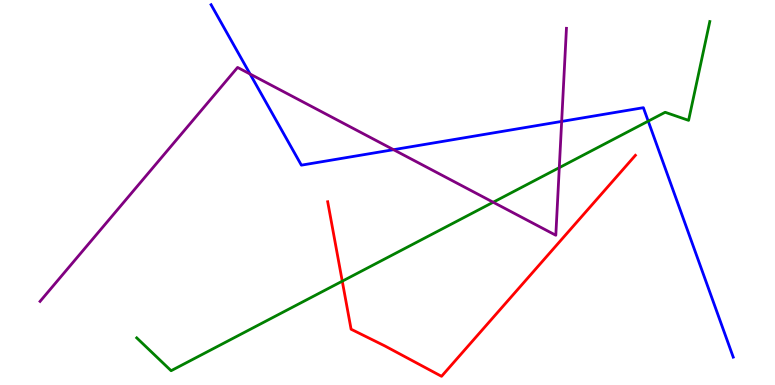[{'lines': ['blue', 'red'], 'intersections': []}, {'lines': ['green', 'red'], 'intersections': [{'x': 4.42, 'y': 2.7}]}, {'lines': ['purple', 'red'], 'intersections': []}, {'lines': ['blue', 'green'], 'intersections': [{'x': 8.36, 'y': 6.85}]}, {'lines': ['blue', 'purple'], 'intersections': [{'x': 3.23, 'y': 8.08}, {'x': 5.08, 'y': 6.11}, {'x': 7.25, 'y': 6.85}]}, {'lines': ['green', 'purple'], 'intersections': [{'x': 6.36, 'y': 4.75}, {'x': 7.22, 'y': 5.65}]}]